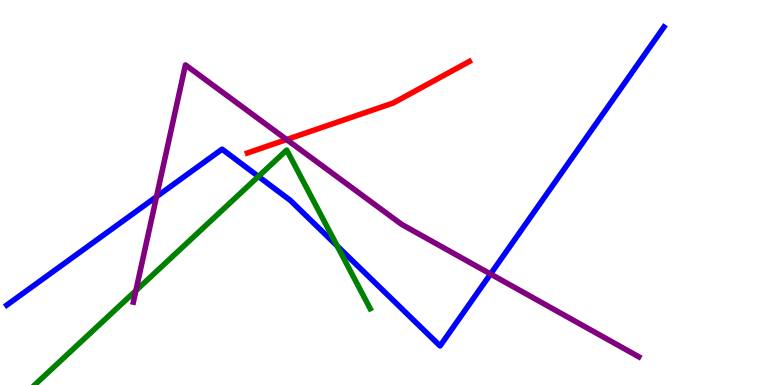[{'lines': ['blue', 'red'], 'intersections': []}, {'lines': ['green', 'red'], 'intersections': []}, {'lines': ['purple', 'red'], 'intersections': [{'x': 3.7, 'y': 6.38}]}, {'lines': ['blue', 'green'], 'intersections': [{'x': 3.33, 'y': 5.42}, {'x': 4.35, 'y': 3.61}]}, {'lines': ['blue', 'purple'], 'intersections': [{'x': 2.02, 'y': 4.89}, {'x': 6.33, 'y': 2.88}]}, {'lines': ['green', 'purple'], 'intersections': [{'x': 1.75, 'y': 2.45}]}]